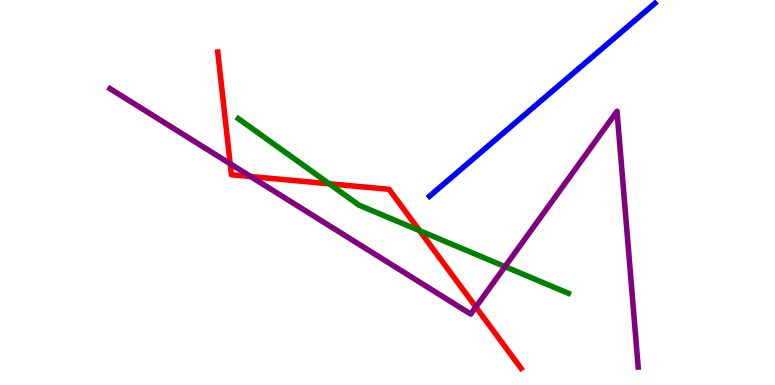[{'lines': ['blue', 'red'], 'intersections': []}, {'lines': ['green', 'red'], 'intersections': [{'x': 4.25, 'y': 5.23}, {'x': 5.41, 'y': 4.01}]}, {'lines': ['purple', 'red'], 'intersections': [{'x': 2.97, 'y': 5.75}, {'x': 3.23, 'y': 5.41}, {'x': 6.14, 'y': 2.03}]}, {'lines': ['blue', 'green'], 'intersections': []}, {'lines': ['blue', 'purple'], 'intersections': []}, {'lines': ['green', 'purple'], 'intersections': [{'x': 6.52, 'y': 3.08}]}]